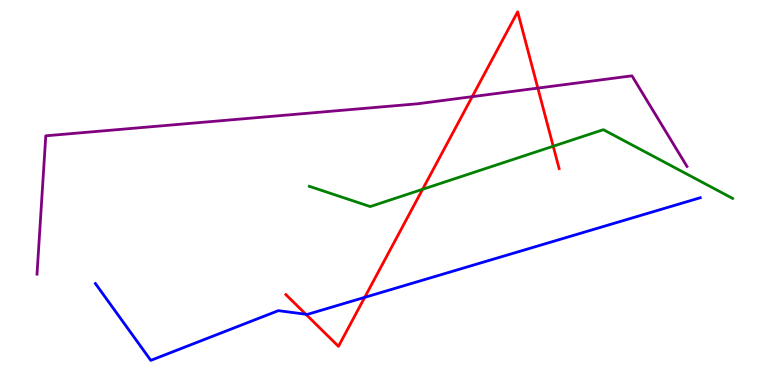[{'lines': ['blue', 'red'], 'intersections': [{'x': 3.95, 'y': 1.84}, {'x': 4.71, 'y': 2.28}]}, {'lines': ['green', 'red'], 'intersections': [{'x': 5.45, 'y': 5.08}, {'x': 7.14, 'y': 6.2}]}, {'lines': ['purple', 'red'], 'intersections': [{'x': 6.09, 'y': 7.49}, {'x': 6.94, 'y': 7.71}]}, {'lines': ['blue', 'green'], 'intersections': []}, {'lines': ['blue', 'purple'], 'intersections': []}, {'lines': ['green', 'purple'], 'intersections': []}]